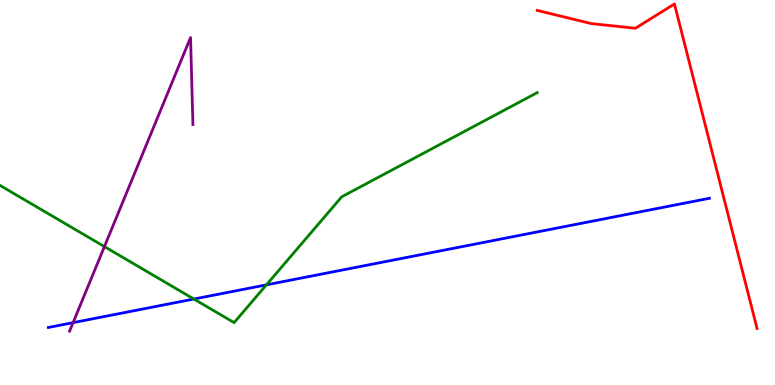[{'lines': ['blue', 'red'], 'intersections': []}, {'lines': ['green', 'red'], 'intersections': []}, {'lines': ['purple', 'red'], 'intersections': []}, {'lines': ['blue', 'green'], 'intersections': [{'x': 2.5, 'y': 2.23}, {'x': 3.44, 'y': 2.6}]}, {'lines': ['blue', 'purple'], 'intersections': [{'x': 0.943, 'y': 1.62}]}, {'lines': ['green', 'purple'], 'intersections': [{'x': 1.35, 'y': 3.59}]}]